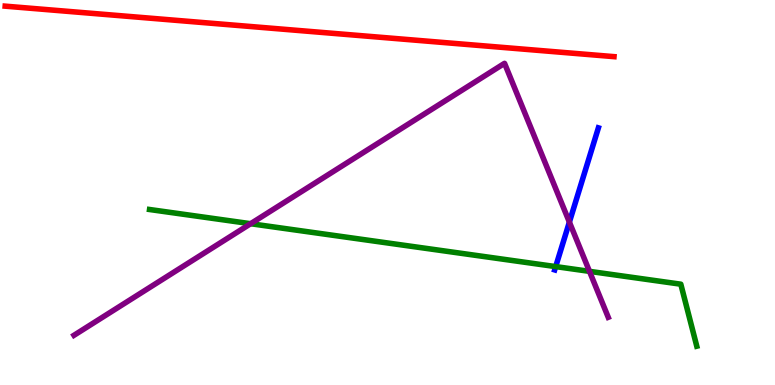[{'lines': ['blue', 'red'], 'intersections': []}, {'lines': ['green', 'red'], 'intersections': []}, {'lines': ['purple', 'red'], 'intersections': []}, {'lines': ['blue', 'green'], 'intersections': [{'x': 7.17, 'y': 3.08}]}, {'lines': ['blue', 'purple'], 'intersections': [{'x': 7.35, 'y': 4.23}]}, {'lines': ['green', 'purple'], 'intersections': [{'x': 3.23, 'y': 4.19}, {'x': 7.61, 'y': 2.95}]}]